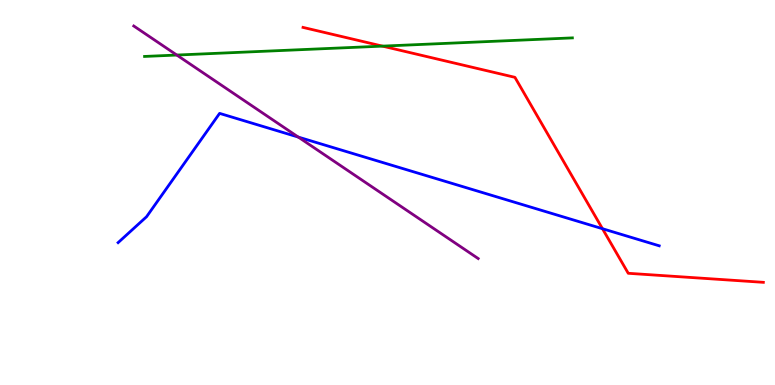[{'lines': ['blue', 'red'], 'intersections': [{'x': 7.77, 'y': 4.06}]}, {'lines': ['green', 'red'], 'intersections': [{'x': 4.94, 'y': 8.8}]}, {'lines': ['purple', 'red'], 'intersections': []}, {'lines': ['blue', 'green'], 'intersections': []}, {'lines': ['blue', 'purple'], 'intersections': [{'x': 3.85, 'y': 6.44}]}, {'lines': ['green', 'purple'], 'intersections': [{'x': 2.28, 'y': 8.57}]}]